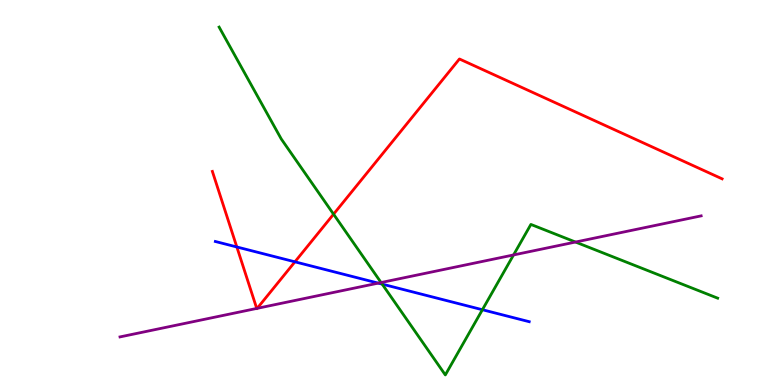[{'lines': ['blue', 'red'], 'intersections': [{'x': 3.06, 'y': 3.59}, {'x': 3.81, 'y': 3.2}]}, {'lines': ['green', 'red'], 'intersections': [{'x': 4.3, 'y': 4.44}]}, {'lines': ['purple', 'red'], 'intersections': [{'x': 3.31, 'y': 1.99}, {'x': 3.32, 'y': 1.99}]}, {'lines': ['blue', 'green'], 'intersections': [{'x': 4.93, 'y': 2.62}, {'x': 6.22, 'y': 1.96}]}, {'lines': ['blue', 'purple'], 'intersections': [{'x': 4.88, 'y': 2.65}]}, {'lines': ['green', 'purple'], 'intersections': [{'x': 4.92, 'y': 2.66}, {'x': 6.63, 'y': 3.38}, {'x': 7.43, 'y': 3.71}]}]